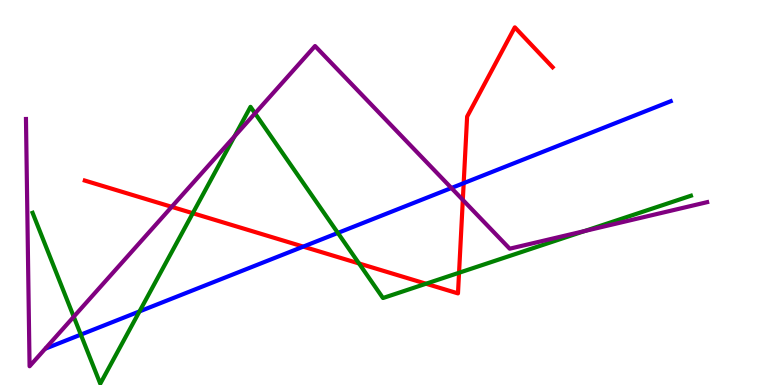[{'lines': ['blue', 'red'], 'intersections': [{'x': 3.91, 'y': 3.59}, {'x': 5.98, 'y': 5.24}]}, {'lines': ['green', 'red'], 'intersections': [{'x': 2.49, 'y': 4.46}, {'x': 4.63, 'y': 3.16}, {'x': 5.5, 'y': 2.63}, {'x': 5.92, 'y': 2.92}]}, {'lines': ['purple', 'red'], 'intersections': [{'x': 2.22, 'y': 4.63}, {'x': 5.97, 'y': 4.81}]}, {'lines': ['blue', 'green'], 'intersections': [{'x': 1.04, 'y': 1.31}, {'x': 1.8, 'y': 1.91}, {'x': 4.36, 'y': 3.95}]}, {'lines': ['blue', 'purple'], 'intersections': [{'x': 5.82, 'y': 5.12}]}, {'lines': ['green', 'purple'], 'intersections': [{'x': 0.952, 'y': 1.77}, {'x': 3.03, 'y': 6.46}, {'x': 3.29, 'y': 7.06}, {'x': 7.54, 'y': 4.0}]}]